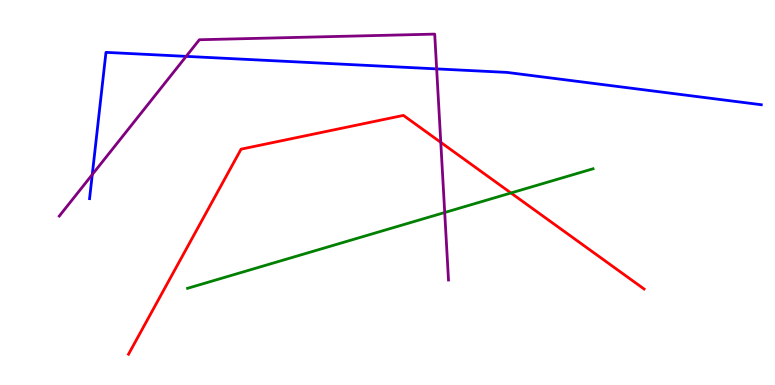[{'lines': ['blue', 'red'], 'intersections': []}, {'lines': ['green', 'red'], 'intersections': [{'x': 6.59, 'y': 4.99}]}, {'lines': ['purple', 'red'], 'intersections': [{'x': 5.69, 'y': 6.3}]}, {'lines': ['blue', 'green'], 'intersections': []}, {'lines': ['blue', 'purple'], 'intersections': [{'x': 1.19, 'y': 5.47}, {'x': 2.4, 'y': 8.54}, {'x': 5.63, 'y': 8.21}]}, {'lines': ['green', 'purple'], 'intersections': [{'x': 5.74, 'y': 4.48}]}]